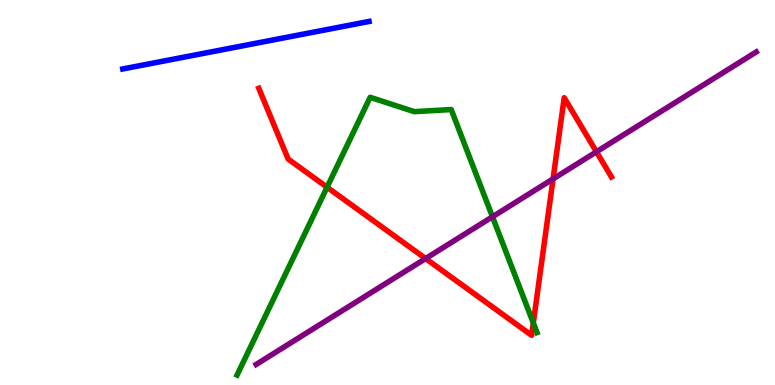[{'lines': ['blue', 'red'], 'intersections': []}, {'lines': ['green', 'red'], 'intersections': [{'x': 4.22, 'y': 5.14}, {'x': 6.88, 'y': 1.61}]}, {'lines': ['purple', 'red'], 'intersections': [{'x': 5.49, 'y': 3.28}, {'x': 7.14, 'y': 5.35}, {'x': 7.7, 'y': 6.06}]}, {'lines': ['blue', 'green'], 'intersections': []}, {'lines': ['blue', 'purple'], 'intersections': []}, {'lines': ['green', 'purple'], 'intersections': [{'x': 6.35, 'y': 4.37}]}]